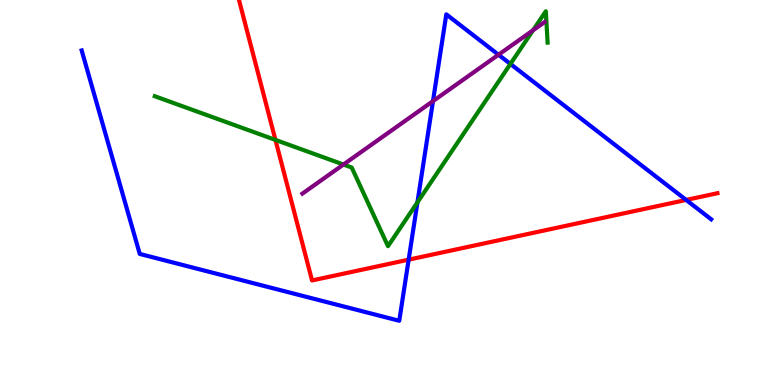[{'lines': ['blue', 'red'], 'intersections': [{'x': 5.27, 'y': 3.26}, {'x': 8.85, 'y': 4.81}]}, {'lines': ['green', 'red'], 'intersections': [{'x': 3.55, 'y': 6.37}]}, {'lines': ['purple', 'red'], 'intersections': []}, {'lines': ['blue', 'green'], 'intersections': [{'x': 5.39, 'y': 4.74}, {'x': 6.59, 'y': 8.34}]}, {'lines': ['blue', 'purple'], 'intersections': [{'x': 5.59, 'y': 7.37}, {'x': 6.43, 'y': 8.58}]}, {'lines': ['green', 'purple'], 'intersections': [{'x': 4.43, 'y': 5.73}, {'x': 6.88, 'y': 9.21}]}]